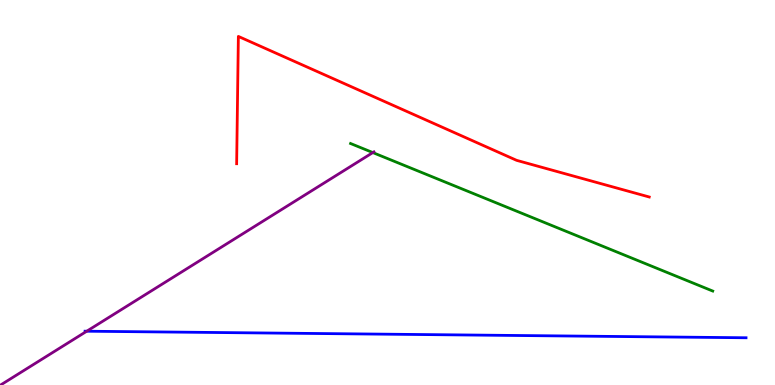[{'lines': ['blue', 'red'], 'intersections': []}, {'lines': ['green', 'red'], 'intersections': []}, {'lines': ['purple', 'red'], 'intersections': []}, {'lines': ['blue', 'green'], 'intersections': []}, {'lines': ['blue', 'purple'], 'intersections': [{'x': 1.12, 'y': 1.4}]}, {'lines': ['green', 'purple'], 'intersections': [{'x': 4.81, 'y': 6.04}]}]